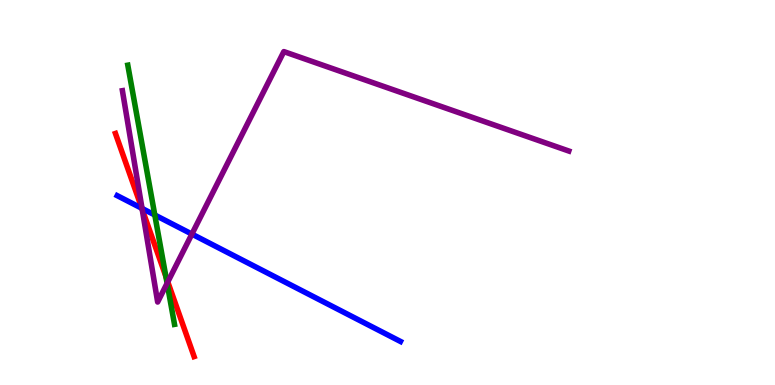[{'lines': ['blue', 'red'], 'intersections': [{'x': 1.83, 'y': 4.59}]}, {'lines': ['green', 'red'], 'intersections': [{'x': 2.14, 'y': 2.82}]}, {'lines': ['purple', 'red'], 'intersections': [{'x': 1.83, 'y': 4.56}, {'x': 2.17, 'y': 2.68}]}, {'lines': ['blue', 'green'], 'intersections': [{'x': 2.0, 'y': 4.42}]}, {'lines': ['blue', 'purple'], 'intersections': [{'x': 1.83, 'y': 4.59}, {'x': 2.48, 'y': 3.92}]}, {'lines': ['green', 'purple'], 'intersections': [{'x': 2.16, 'y': 2.64}]}]